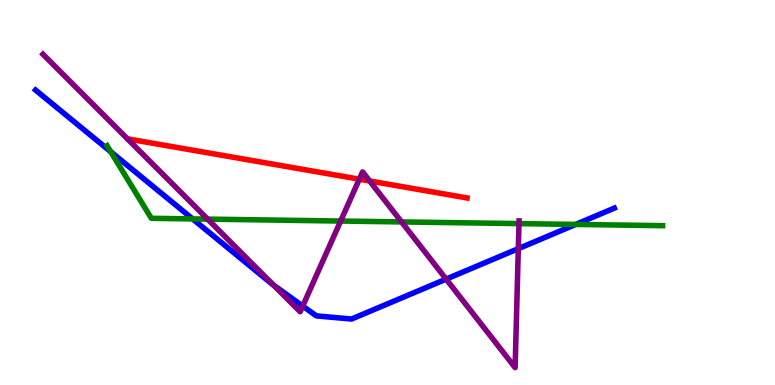[{'lines': ['blue', 'red'], 'intersections': []}, {'lines': ['green', 'red'], 'intersections': []}, {'lines': ['purple', 'red'], 'intersections': [{'x': 4.64, 'y': 5.35}, {'x': 4.77, 'y': 5.3}]}, {'lines': ['blue', 'green'], 'intersections': [{'x': 1.43, 'y': 6.06}, {'x': 2.49, 'y': 4.31}, {'x': 7.43, 'y': 4.17}]}, {'lines': ['blue', 'purple'], 'intersections': [{'x': 3.53, 'y': 2.59}, {'x': 3.91, 'y': 2.05}, {'x': 5.76, 'y': 2.75}, {'x': 6.69, 'y': 3.54}]}, {'lines': ['green', 'purple'], 'intersections': [{'x': 2.68, 'y': 4.31}, {'x': 4.4, 'y': 4.26}, {'x': 5.18, 'y': 4.24}, {'x': 6.7, 'y': 4.19}]}]